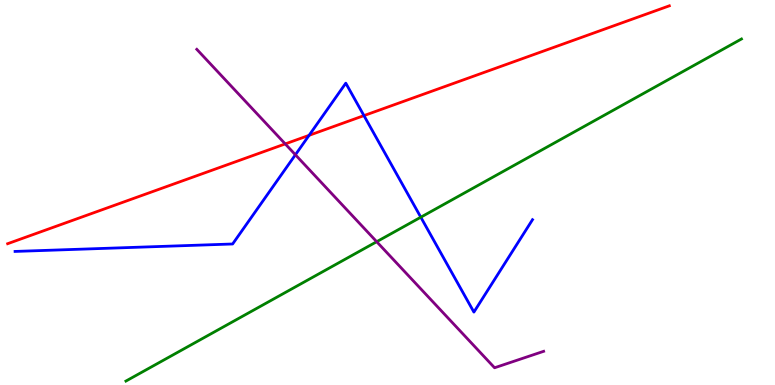[{'lines': ['blue', 'red'], 'intersections': [{'x': 3.99, 'y': 6.48}, {'x': 4.7, 'y': 7.0}]}, {'lines': ['green', 'red'], 'intersections': []}, {'lines': ['purple', 'red'], 'intersections': [{'x': 3.68, 'y': 6.26}]}, {'lines': ['blue', 'green'], 'intersections': [{'x': 5.43, 'y': 4.36}]}, {'lines': ['blue', 'purple'], 'intersections': [{'x': 3.81, 'y': 5.98}]}, {'lines': ['green', 'purple'], 'intersections': [{'x': 4.86, 'y': 3.72}]}]